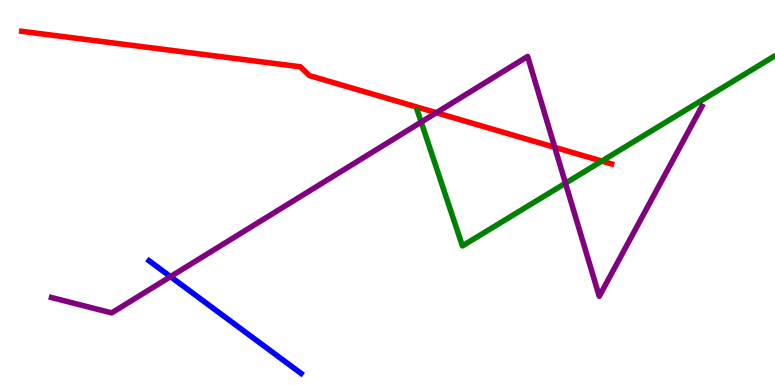[{'lines': ['blue', 'red'], 'intersections': []}, {'lines': ['green', 'red'], 'intersections': [{'x': 7.77, 'y': 5.82}]}, {'lines': ['purple', 'red'], 'intersections': [{'x': 5.63, 'y': 7.07}, {'x': 7.16, 'y': 6.17}]}, {'lines': ['blue', 'green'], 'intersections': []}, {'lines': ['blue', 'purple'], 'intersections': [{'x': 2.2, 'y': 2.81}]}, {'lines': ['green', 'purple'], 'intersections': [{'x': 5.43, 'y': 6.83}, {'x': 7.3, 'y': 5.24}]}]